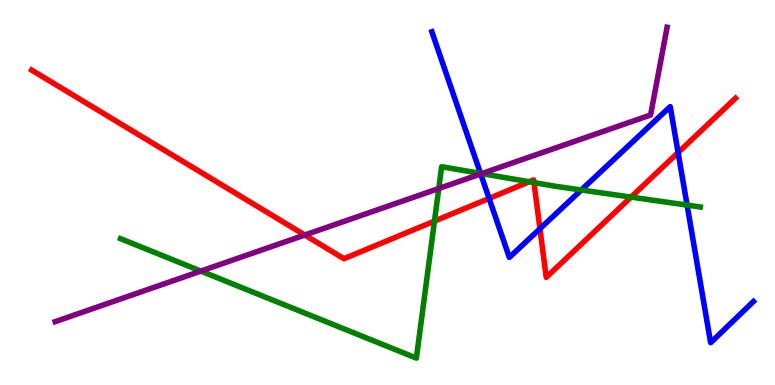[{'lines': ['blue', 'red'], 'intersections': [{'x': 6.31, 'y': 4.85}, {'x': 6.97, 'y': 4.06}, {'x': 8.75, 'y': 6.04}]}, {'lines': ['green', 'red'], 'intersections': [{'x': 5.61, 'y': 4.26}, {'x': 6.83, 'y': 5.28}, {'x': 6.89, 'y': 5.26}, {'x': 8.14, 'y': 4.88}]}, {'lines': ['purple', 'red'], 'intersections': [{'x': 3.93, 'y': 3.9}]}, {'lines': ['blue', 'green'], 'intersections': [{'x': 6.2, 'y': 5.5}, {'x': 7.5, 'y': 5.07}, {'x': 8.87, 'y': 4.67}]}, {'lines': ['blue', 'purple'], 'intersections': [{'x': 6.2, 'y': 5.48}]}, {'lines': ['green', 'purple'], 'intersections': [{'x': 2.59, 'y': 2.96}, {'x': 5.66, 'y': 5.1}, {'x': 6.22, 'y': 5.49}]}]